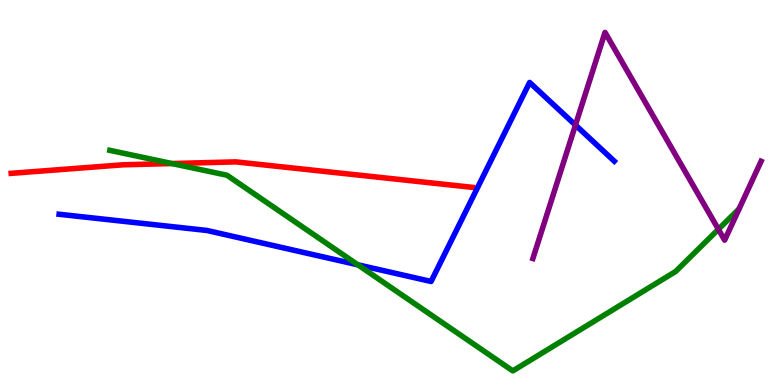[{'lines': ['blue', 'red'], 'intersections': []}, {'lines': ['green', 'red'], 'intersections': [{'x': 2.22, 'y': 5.75}]}, {'lines': ['purple', 'red'], 'intersections': []}, {'lines': ['blue', 'green'], 'intersections': [{'x': 4.62, 'y': 3.12}]}, {'lines': ['blue', 'purple'], 'intersections': [{'x': 7.43, 'y': 6.75}]}, {'lines': ['green', 'purple'], 'intersections': [{'x': 9.27, 'y': 4.04}]}]